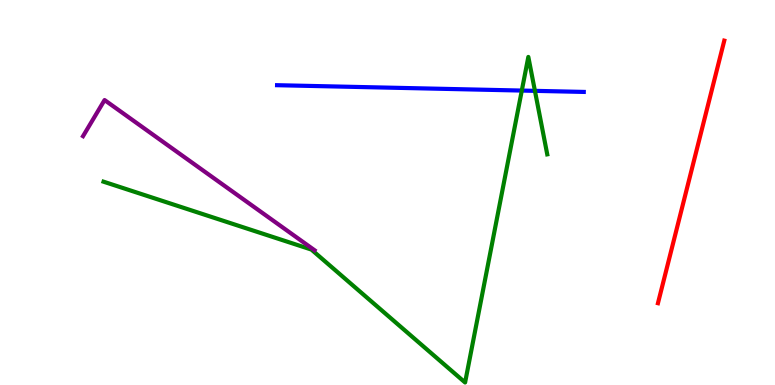[{'lines': ['blue', 'red'], 'intersections': []}, {'lines': ['green', 'red'], 'intersections': []}, {'lines': ['purple', 'red'], 'intersections': []}, {'lines': ['blue', 'green'], 'intersections': [{'x': 6.73, 'y': 7.65}, {'x': 6.9, 'y': 7.64}]}, {'lines': ['blue', 'purple'], 'intersections': []}, {'lines': ['green', 'purple'], 'intersections': []}]